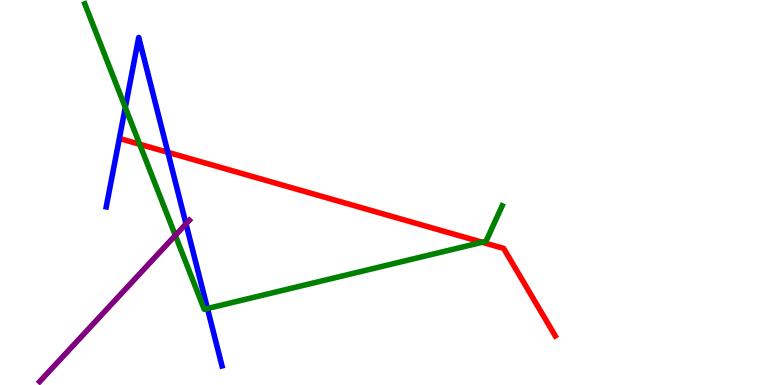[{'lines': ['blue', 'red'], 'intersections': [{'x': 2.17, 'y': 6.04}]}, {'lines': ['green', 'red'], 'intersections': [{'x': 1.8, 'y': 6.25}, {'x': 6.22, 'y': 3.71}]}, {'lines': ['purple', 'red'], 'intersections': []}, {'lines': ['blue', 'green'], 'intersections': [{'x': 1.62, 'y': 7.21}, {'x': 2.68, 'y': 1.99}]}, {'lines': ['blue', 'purple'], 'intersections': [{'x': 2.4, 'y': 4.18}]}, {'lines': ['green', 'purple'], 'intersections': [{'x': 2.26, 'y': 3.89}]}]